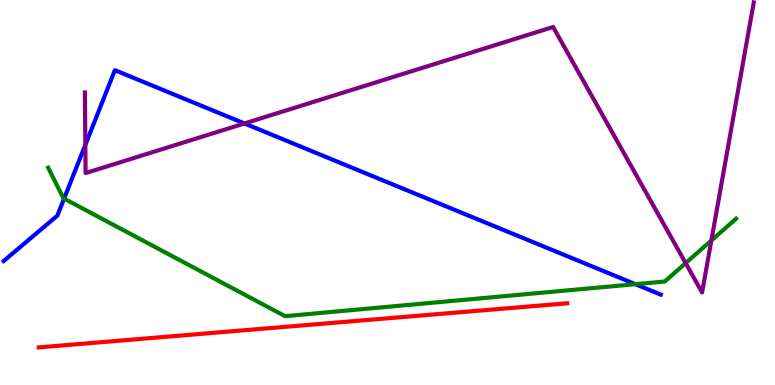[{'lines': ['blue', 'red'], 'intersections': []}, {'lines': ['green', 'red'], 'intersections': []}, {'lines': ['purple', 'red'], 'intersections': []}, {'lines': ['blue', 'green'], 'intersections': [{'x': 0.827, 'y': 4.84}, {'x': 8.2, 'y': 2.62}]}, {'lines': ['blue', 'purple'], 'intersections': [{'x': 1.1, 'y': 6.24}, {'x': 3.15, 'y': 6.79}]}, {'lines': ['green', 'purple'], 'intersections': [{'x': 8.85, 'y': 3.17}, {'x': 9.18, 'y': 3.75}]}]